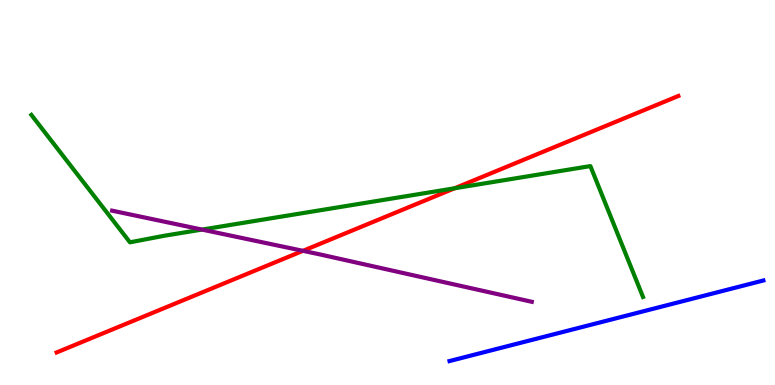[{'lines': ['blue', 'red'], 'intersections': []}, {'lines': ['green', 'red'], 'intersections': [{'x': 5.87, 'y': 5.11}]}, {'lines': ['purple', 'red'], 'intersections': [{'x': 3.91, 'y': 3.48}]}, {'lines': ['blue', 'green'], 'intersections': []}, {'lines': ['blue', 'purple'], 'intersections': []}, {'lines': ['green', 'purple'], 'intersections': [{'x': 2.61, 'y': 4.04}]}]